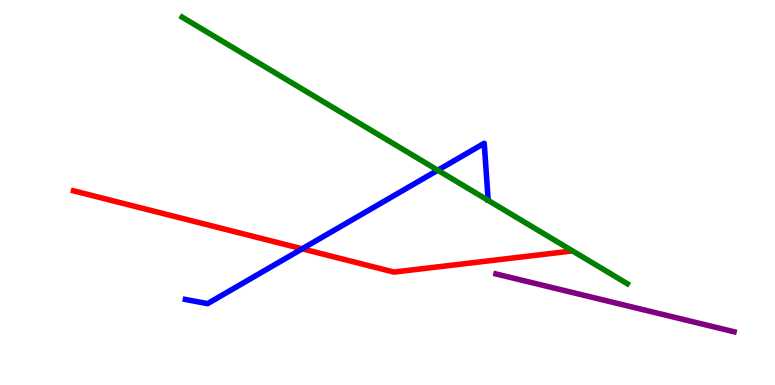[{'lines': ['blue', 'red'], 'intersections': [{'x': 3.9, 'y': 3.54}]}, {'lines': ['green', 'red'], 'intersections': []}, {'lines': ['purple', 'red'], 'intersections': []}, {'lines': ['blue', 'green'], 'intersections': [{'x': 5.65, 'y': 5.58}]}, {'lines': ['blue', 'purple'], 'intersections': []}, {'lines': ['green', 'purple'], 'intersections': []}]